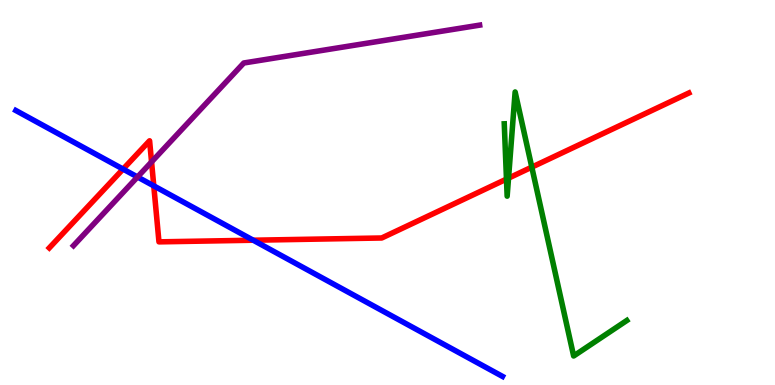[{'lines': ['blue', 'red'], 'intersections': [{'x': 1.59, 'y': 5.61}, {'x': 1.98, 'y': 5.17}, {'x': 3.27, 'y': 3.76}]}, {'lines': ['green', 'red'], 'intersections': [{'x': 6.54, 'y': 5.35}, {'x': 6.56, 'y': 5.37}, {'x': 6.86, 'y': 5.66}]}, {'lines': ['purple', 'red'], 'intersections': [{'x': 1.96, 'y': 5.79}]}, {'lines': ['blue', 'green'], 'intersections': []}, {'lines': ['blue', 'purple'], 'intersections': [{'x': 1.77, 'y': 5.4}]}, {'lines': ['green', 'purple'], 'intersections': []}]